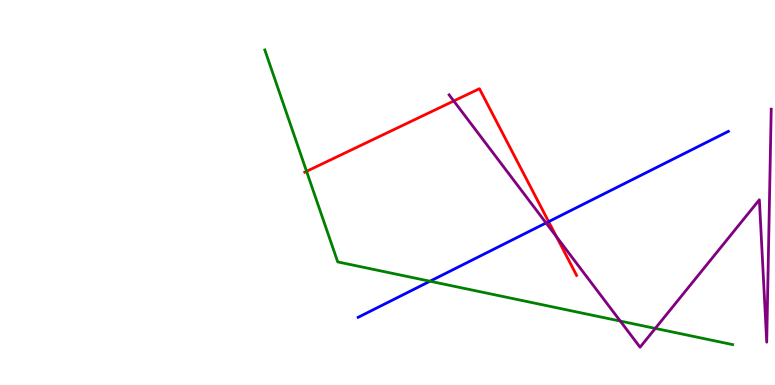[{'lines': ['blue', 'red'], 'intersections': [{'x': 7.08, 'y': 4.24}]}, {'lines': ['green', 'red'], 'intersections': [{'x': 3.96, 'y': 5.55}]}, {'lines': ['purple', 'red'], 'intersections': [{'x': 5.86, 'y': 7.38}, {'x': 7.18, 'y': 3.85}]}, {'lines': ['blue', 'green'], 'intersections': [{'x': 5.55, 'y': 2.7}]}, {'lines': ['blue', 'purple'], 'intersections': [{'x': 7.05, 'y': 4.21}]}, {'lines': ['green', 'purple'], 'intersections': [{'x': 8.0, 'y': 1.66}, {'x': 8.46, 'y': 1.47}]}]